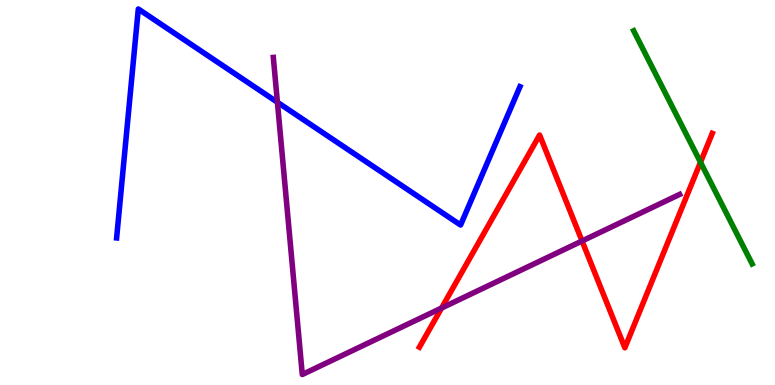[{'lines': ['blue', 'red'], 'intersections': []}, {'lines': ['green', 'red'], 'intersections': [{'x': 9.04, 'y': 5.79}]}, {'lines': ['purple', 'red'], 'intersections': [{'x': 5.7, 'y': 2.0}, {'x': 7.51, 'y': 3.74}]}, {'lines': ['blue', 'green'], 'intersections': []}, {'lines': ['blue', 'purple'], 'intersections': [{'x': 3.58, 'y': 7.34}]}, {'lines': ['green', 'purple'], 'intersections': []}]